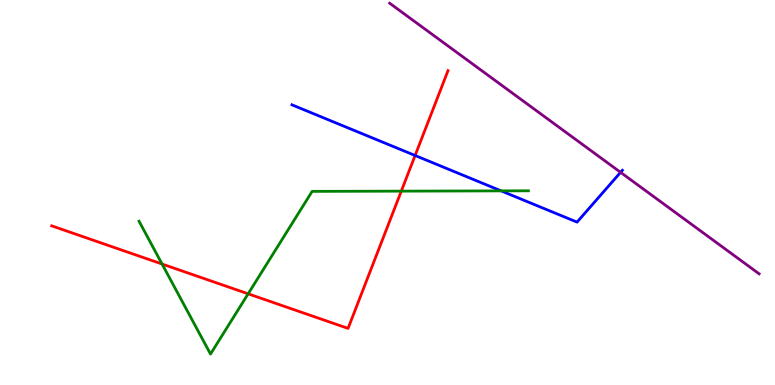[{'lines': ['blue', 'red'], 'intersections': [{'x': 5.36, 'y': 5.96}]}, {'lines': ['green', 'red'], 'intersections': [{'x': 2.09, 'y': 3.14}, {'x': 3.2, 'y': 2.37}, {'x': 5.18, 'y': 5.04}]}, {'lines': ['purple', 'red'], 'intersections': []}, {'lines': ['blue', 'green'], 'intersections': [{'x': 6.47, 'y': 5.04}]}, {'lines': ['blue', 'purple'], 'intersections': [{'x': 8.01, 'y': 5.52}]}, {'lines': ['green', 'purple'], 'intersections': []}]